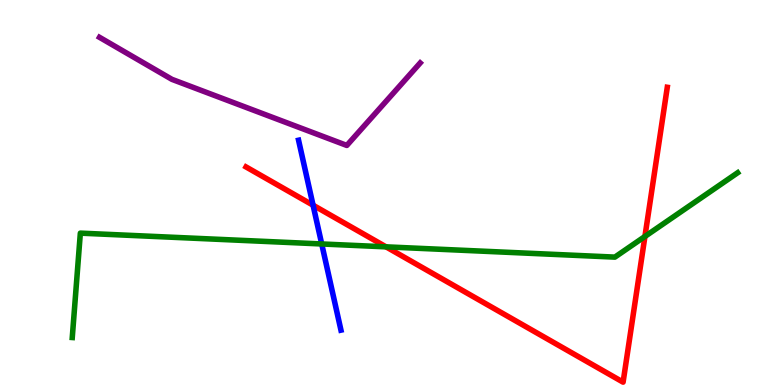[{'lines': ['blue', 'red'], 'intersections': [{'x': 4.04, 'y': 4.67}]}, {'lines': ['green', 'red'], 'intersections': [{'x': 4.98, 'y': 3.59}, {'x': 8.32, 'y': 3.86}]}, {'lines': ['purple', 'red'], 'intersections': []}, {'lines': ['blue', 'green'], 'intersections': [{'x': 4.15, 'y': 3.66}]}, {'lines': ['blue', 'purple'], 'intersections': []}, {'lines': ['green', 'purple'], 'intersections': []}]